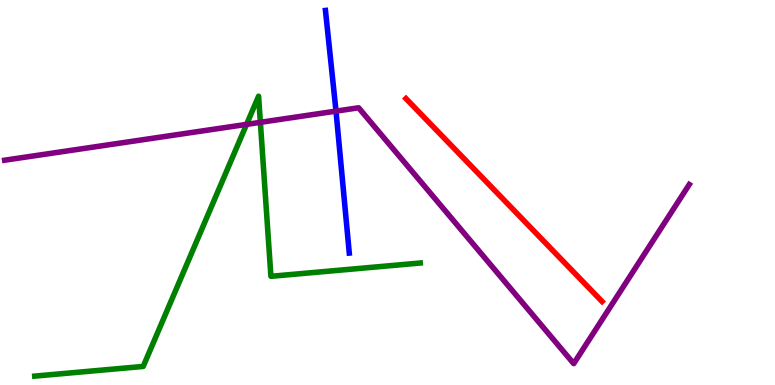[{'lines': ['blue', 'red'], 'intersections': []}, {'lines': ['green', 'red'], 'intersections': []}, {'lines': ['purple', 'red'], 'intersections': []}, {'lines': ['blue', 'green'], 'intersections': []}, {'lines': ['blue', 'purple'], 'intersections': [{'x': 4.34, 'y': 7.11}]}, {'lines': ['green', 'purple'], 'intersections': [{'x': 3.18, 'y': 6.77}, {'x': 3.36, 'y': 6.82}]}]